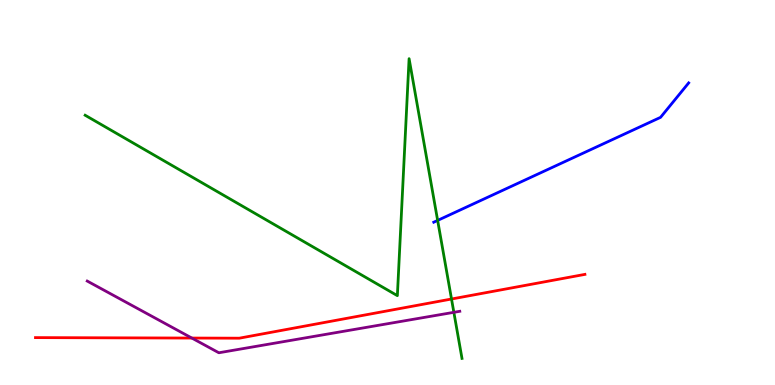[{'lines': ['blue', 'red'], 'intersections': []}, {'lines': ['green', 'red'], 'intersections': [{'x': 5.83, 'y': 2.23}]}, {'lines': ['purple', 'red'], 'intersections': [{'x': 2.48, 'y': 1.22}]}, {'lines': ['blue', 'green'], 'intersections': [{'x': 5.65, 'y': 4.28}]}, {'lines': ['blue', 'purple'], 'intersections': []}, {'lines': ['green', 'purple'], 'intersections': [{'x': 5.86, 'y': 1.89}]}]